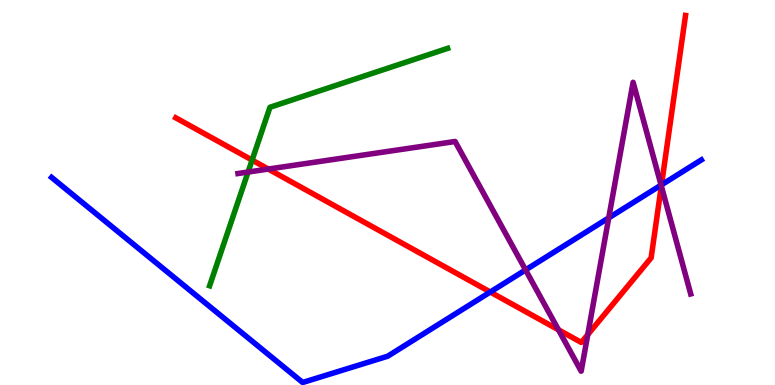[{'lines': ['blue', 'red'], 'intersections': [{'x': 6.33, 'y': 2.42}, {'x': 8.54, 'y': 5.2}]}, {'lines': ['green', 'red'], 'intersections': [{'x': 3.25, 'y': 5.84}]}, {'lines': ['purple', 'red'], 'intersections': [{'x': 3.46, 'y': 5.61}, {'x': 7.21, 'y': 1.43}, {'x': 7.58, 'y': 1.31}, {'x': 8.53, 'y': 5.17}]}, {'lines': ['blue', 'green'], 'intersections': []}, {'lines': ['blue', 'purple'], 'intersections': [{'x': 6.78, 'y': 2.99}, {'x': 7.85, 'y': 4.34}, {'x': 8.53, 'y': 5.19}]}, {'lines': ['green', 'purple'], 'intersections': [{'x': 3.2, 'y': 5.53}]}]